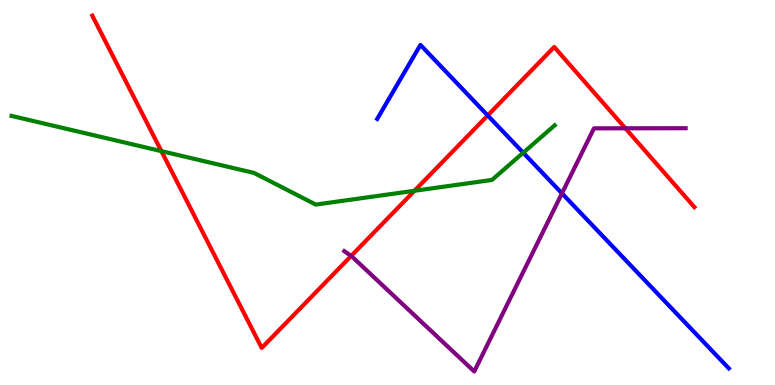[{'lines': ['blue', 'red'], 'intersections': [{'x': 6.29, 'y': 7.0}]}, {'lines': ['green', 'red'], 'intersections': [{'x': 2.08, 'y': 6.07}, {'x': 5.35, 'y': 5.04}]}, {'lines': ['purple', 'red'], 'intersections': [{'x': 4.53, 'y': 3.35}, {'x': 8.07, 'y': 6.67}]}, {'lines': ['blue', 'green'], 'intersections': [{'x': 6.75, 'y': 6.03}]}, {'lines': ['blue', 'purple'], 'intersections': [{'x': 7.25, 'y': 4.98}]}, {'lines': ['green', 'purple'], 'intersections': []}]